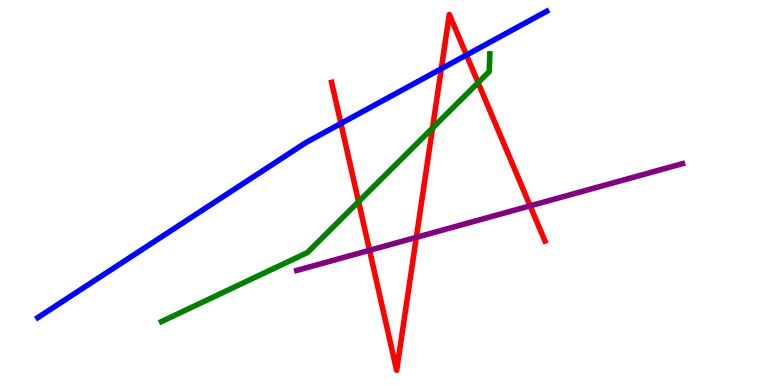[{'lines': ['blue', 'red'], 'intersections': [{'x': 4.4, 'y': 6.79}, {'x': 5.69, 'y': 8.21}, {'x': 6.02, 'y': 8.57}]}, {'lines': ['green', 'red'], 'intersections': [{'x': 4.63, 'y': 4.76}, {'x': 5.58, 'y': 6.67}, {'x': 6.17, 'y': 7.85}]}, {'lines': ['purple', 'red'], 'intersections': [{'x': 4.77, 'y': 3.5}, {'x': 5.37, 'y': 3.84}, {'x': 6.84, 'y': 4.65}]}, {'lines': ['blue', 'green'], 'intersections': []}, {'lines': ['blue', 'purple'], 'intersections': []}, {'lines': ['green', 'purple'], 'intersections': []}]